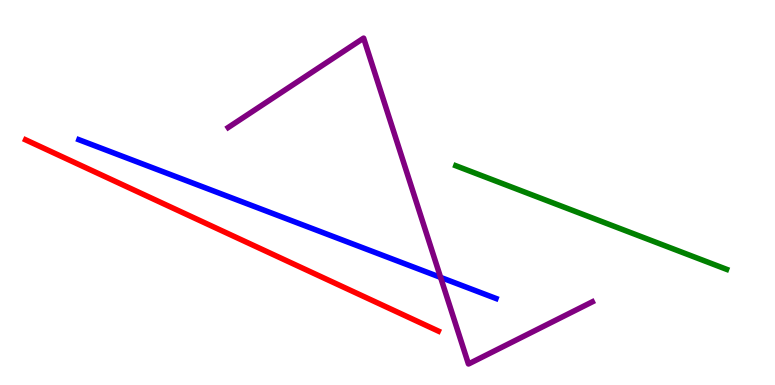[{'lines': ['blue', 'red'], 'intersections': []}, {'lines': ['green', 'red'], 'intersections': []}, {'lines': ['purple', 'red'], 'intersections': []}, {'lines': ['blue', 'green'], 'intersections': []}, {'lines': ['blue', 'purple'], 'intersections': [{'x': 5.69, 'y': 2.8}]}, {'lines': ['green', 'purple'], 'intersections': []}]